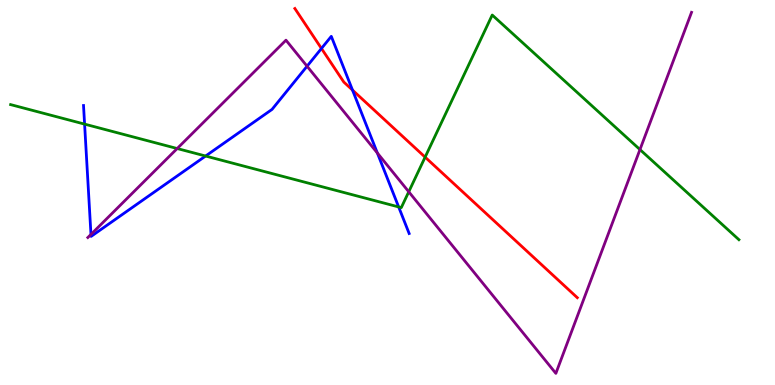[{'lines': ['blue', 'red'], 'intersections': [{'x': 4.15, 'y': 8.74}, {'x': 4.55, 'y': 7.66}]}, {'lines': ['green', 'red'], 'intersections': [{'x': 5.49, 'y': 5.92}]}, {'lines': ['purple', 'red'], 'intersections': []}, {'lines': ['blue', 'green'], 'intersections': [{'x': 1.09, 'y': 6.78}, {'x': 2.65, 'y': 5.95}, {'x': 5.14, 'y': 4.63}]}, {'lines': ['blue', 'purple'], 'intersections': [{'x': 1.17, 'y': 3.91}, {'x': 3.96, 'y': 8.28}, {'x': 4.87, 'y': 6.03}]}, {'lines': ['green', 'purple'], 'intersections': [{'x': 2.29, 'y': 6.14}, {'x': 5.27, 'y': 5.02}, {'x': 8.26, 'y': 6.11}]}]